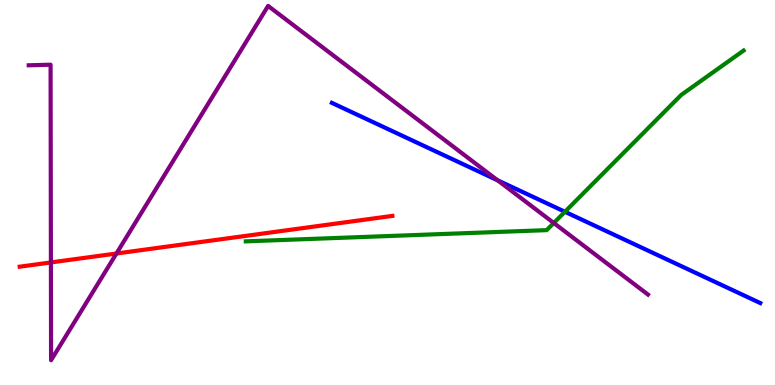[{'lines': ['blue', 'red'], 'intersections': []}, {'lines': ['green', 'red'], 'intersections': []}, {'lines': ['purple', 'red'], 'intersections': [{'x': 0.657, 'y': 3.18}, {'x': 1.5, 'y': 3.42}]}, {'lines': ['blue', 'green'], 'intersections': [{'x': 7.29, 'y': 4.5}]}, {'lines': ['blue', 'purple'], 'intersections': [{'x': 6.42, 'y': 5.32}]}, {'lines': ['green', 'purple'], 'intersections': [{'x': 7.15, 'y': 4.21}]}]